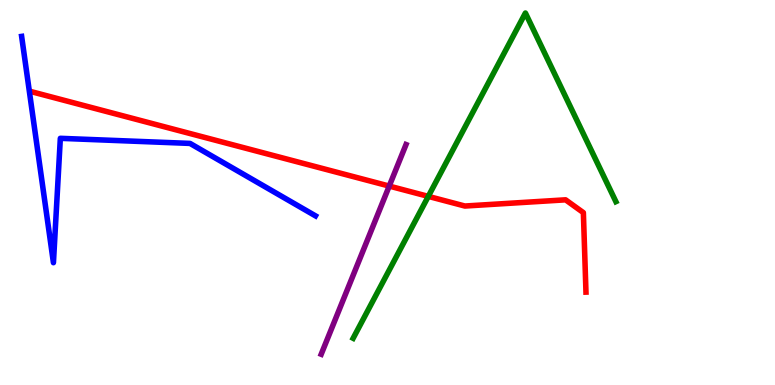[{'lines': ['blue', 'red'], 'intersections': []}, {'lines': ['green', 'red'], 'intersections': [{'x': 5.53, 'y': 4.9}]}, {'lines': ['purple', 'red'], 'intersections': [{'x': 5.02, 'y': 5.17}]}, {'lines': ['blue', 'green'], 'intersections': []}, {'lines': ['blue', 'purple'], 'intersections': []}, {'lines': ['green', 'purple'], 'intersections': []}]